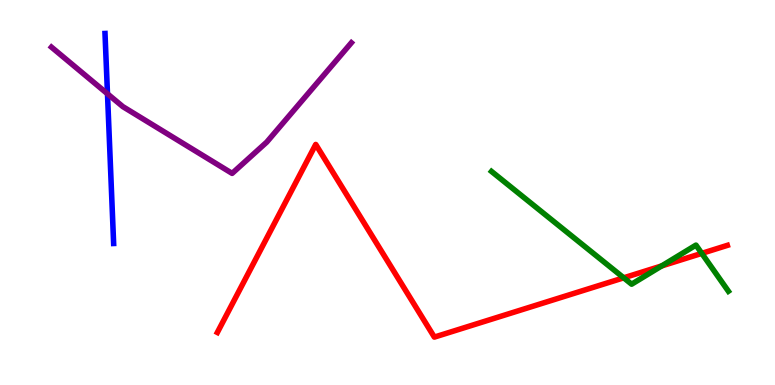[{'lines': ['blue', 'red'], 'intersections': []}, {'lines': ['green', 'red'], 'intersections': [{'x': 8.05, 'y': 2.78}, {'x': 8.54, 'y': 3.09}, {'x': 9.06, 'y': 3.42}]}, {'lines': ['purple', 'red'], 'intersections': []}, {'lines': ['blue', 'green'], 'intersections': []}, {'lines': ['blue', 'purple'], 'intersections': [{'x': 1.39, 'y': 7.56}]}, {'lines': ['green', 'purple'], 'intersections': []}]